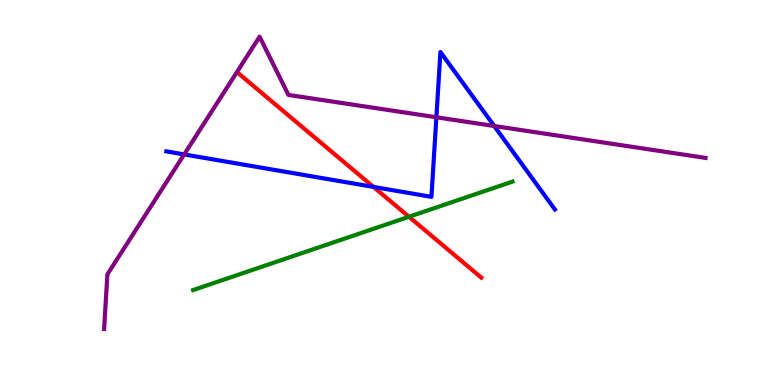[{'lines': ['blue', 'red'], 'intersections': [{'x': 4.82, 'y': 5.15}]}, {'lines': ['green', 'red'], 'intersections': [{'x': 5.28, 'y': 4.37}]}, {'lines': ['purple', 'red'], 'intersections': []}, {'lines': ['blue', 'green'], 'intersections': []}, {'lines': ['blue', 'purple'], 'intersections': [{'x': 2.38, 'y': 5.99}, {'x': 5.63, 'y': 6.95}, {'x': 6.38, 'y': 6.73}]}, {'lines': ['green', 'purple'], 'intersections': []}]